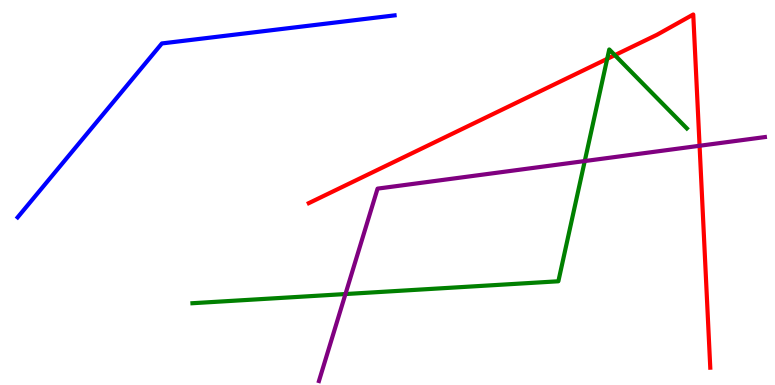[{'lines': ['blue', 'red'], 'intersections': []}, {'lines': ['green', 'red'], 'intersections': [{'x': 7.83, 'y': 8.47}, {'x': 7.93, 'y': 8.57}]}, {'lines': ['purple', 'red'], 'intersections': [{'x': 9.03, 'y': 6.21}]}, {'lines': ['blue', 'green'], 'intersections': []}, {'lines': ['blue', 'purple'], 'intersections': []}, {'lines': ['green', 'purple'], 'intersections': [{'x': 4.46, 'y': 2.36}, {'x': 7.55, 'y': 5.82}]}]